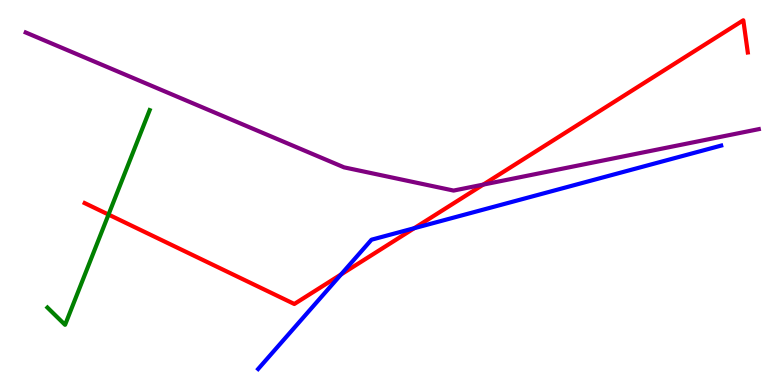[{'lines': ['blue', 'red'], 'intersections': [{'x': 4.4, 'y': 2.87}, {'x': 5.35, 'y': 4.07}]}, {'lines': ['green', 'red'], 'intersections': [{'x': 1.4, 'y': 4.43}]}, {'lines': ['purple', 'red'], 'intersections': [{'x': 6.24, 'y': 5.21}]}, {'lines': ['blue', 'green'], 'intersections': []}, {'lines': ['blue', 'purple'], 'intersections': []}, {'lines': ['green', 'purple'], 'intersections': []}]